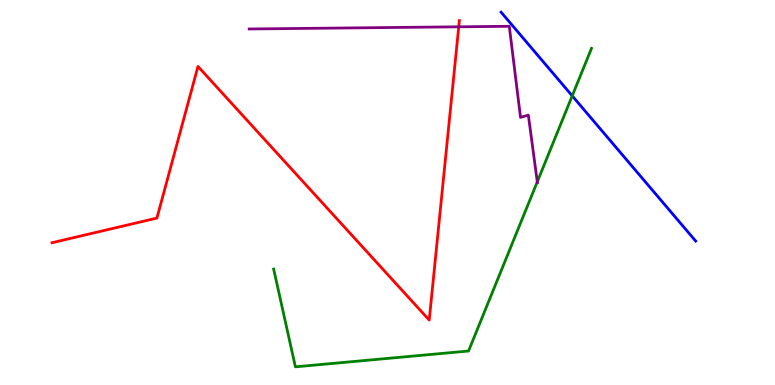[{'lines': ['blue', 'red'], 'intersections': []}, {'lines': ['green', 'red'], 'intersections': []}, {'lines': ['purple', 'red'], 'intersections': [{'x': 5.92, 'y': 9.3}]}, {'lines': ['blue', 'green'], 'intersections': [{'x': 7.38, 'y': 7.51}]}, {'lines': ['blue', 'purple'], 'intersections': []}, {'lines': ['green', 'purple'], 'intersections': [{'x': 6.93, 'y': 5.28}]}]